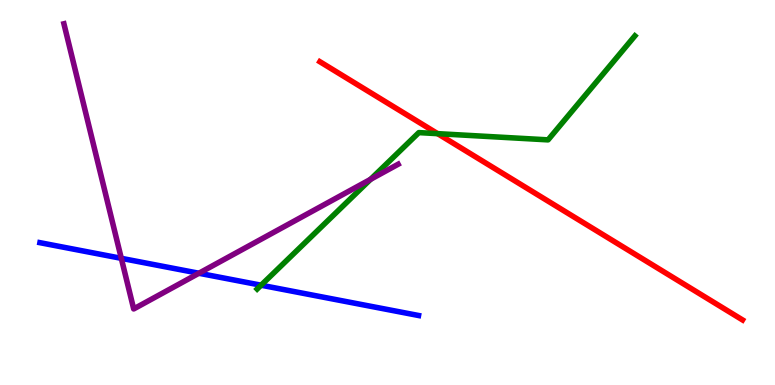[{'lines': ['blue', 'red'], 'intersections': []}, {'lines': ['green', 'red'], 'intersections': [{'x': 5.65, 'y': 6.53}]}, {'lines': ['purple', 'red'], 'intersections': []}, {'lines': ['blue', 'green'], 'intersections': [{'x': 3.37, 'y': 2.59}]}, {'lines': ['blue', 'purple'], 'intersections': [{'x': 1.57, 'y': 3.29}, {'x': 2.57, 'y': 2.9}]}, {'lines': ['green', 'purple'], 'intersections': [{'x': 4.78, 'y': 5.34}]}]